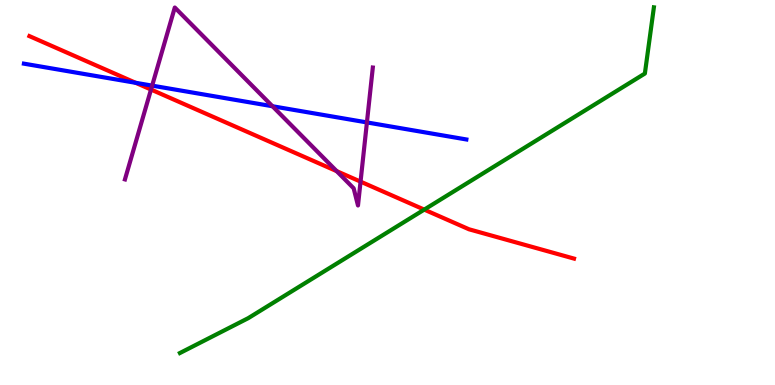[{'lines': ['blue', 'red'], 'intersections': [{'x': 1.75, 'y': 7.85}]}, {'lines': ['green', 'red'], 'intersections': [{'x': 5.47, 'y': 4.56}]}, {'lines': ['purple', 'red'], 'intersections': [{'x': 1.95, 'y': 7.67}, {'x': 4.34, 'y': 5.56}, {'x': 4.65, 'y': 5.28}]}, {'lines': ['blue', 'green'], 'intersections': []}, {'lines': ['blue', 'purple'], 'intersections': [{'x': 1.96, 'y': 7.78}, {'x': 3.52, 'y': 7.24}, {'x': 4.73, 'y': 6.82}]}, {'lines': ['green', 'purple'], 'intersections': []}]